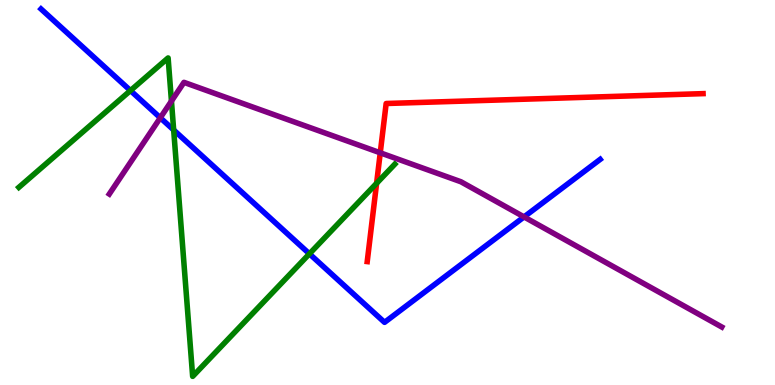[{'lines': ['blue', 'red'], 'intersections': []}, {'lines': ['green', 'red'], 'intersections': [{'x': 4.86, 'y': 5.24}]}, {'lines': ['purple', 'red'], 'intersections': [{'x': 4.91, 'y': 6.03}]}, {'lines': ['blue', 'green'], 'intersections': [{'x': 1.68, 'y': 7.65}, {'x': 2.24, 'y': 6.62}, {'x': 3.99, 'y': 3.41}]}, {'lines': ['blue', 'purple'], 'intersections': [{'x': 2.07, 'y': 6.94}, {'x': 6.76, 'y': 4.37}]}, {'lines': ['green', 'purple'], 'intersections': [{'x': 2.21, 'y': 7.37}]}]